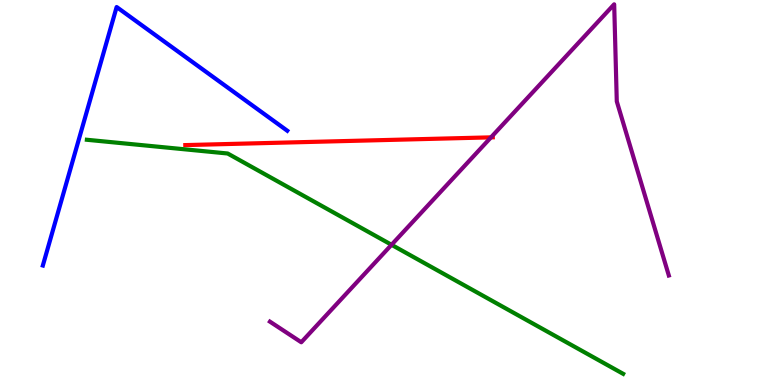[{'lines': ['blue', 'red'], 'intersections': []}, {'lines': ['green', 'red'], 'intersections': []}, {'lines': ['purple', 'red'], 'intersections': [{'x': 6.34, 'y': 6.43}]}, {'lines': ['blue', 'green'], 'intersections': []}, {'lines': ['blue', 'purple'], 'intersections': []}, {'lines': ['green', 'purple'], 'intersections': [{'x': 5.05, 'y': 3.64}]}]